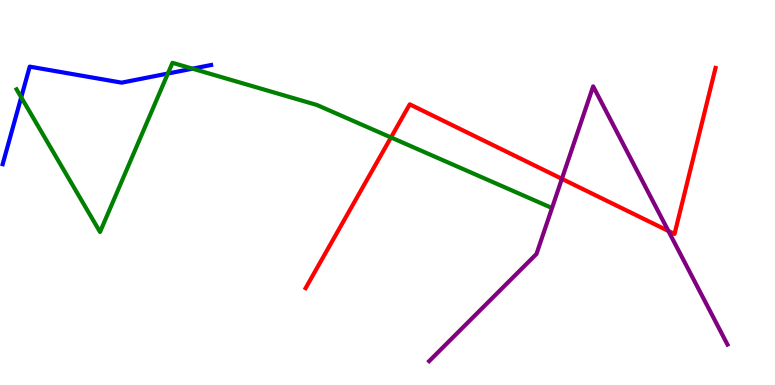[{'lines': ['blue', 'red'], 'intersections': []}, {'lines': ['green', 'red'], 'intersections': [{'x': 5.04, 'y': 6.43}]}, {'lines': ['purple', 'red'], 'intersections': [{'x': 7.25, 'y': 5.36}, {'x': 8.62, 'y': 4.0}]}, {'lines': ['blue', 'green'], 'intersections': [{'x': 0.274, 'y': 7.47}, {'x': 2.17, 'y': 8.09}, {'x': 2.48, 'y': 8.22}]}, {'lines': ['blue', 'purple'], 'intersections': []}, {'lines': ['green', 'purple'], 'intersections': []}]